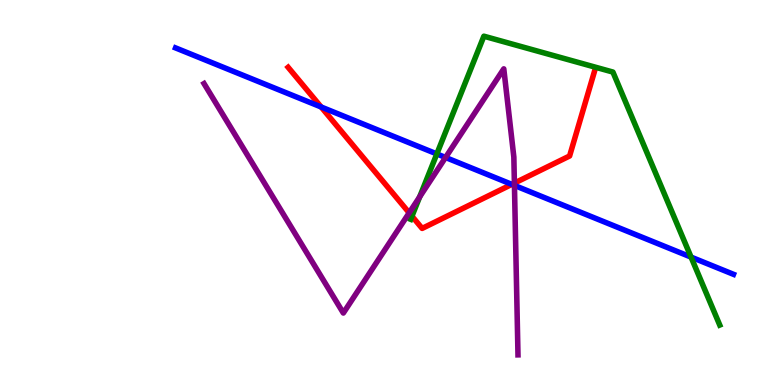[{'lines': ['blue', 'red'], 'intersections': [{'x': 4.14, 'y': 7.22}, {'x': 6.6, 'y': 5.21}]}, {'lines': ['green', 'red'], 'intersections': [{'x': 5.32, 'y': 4.38}]}, {'lines': ['purple', 'red'], 'intersections': [{'x': 5.28, 'y': 4.47}, {'x': 6.64, 'y': 5.24}]}, {'lines': ['blue', 'green'], 'intersections': [{'x': 5.64, 'y': 6.0}, {'x': 8.92, 'y': 3.32}]}, {'lines': ['blue', 'purple'], 'intersections': [{'x': 5.75, 'y': 5.91}, {'x': 6.64, 'y': 5.18}]}, {'lines': ['green', 'purple'], 'intersections': [{'x': 5.42, 'y': 4.89}]}]